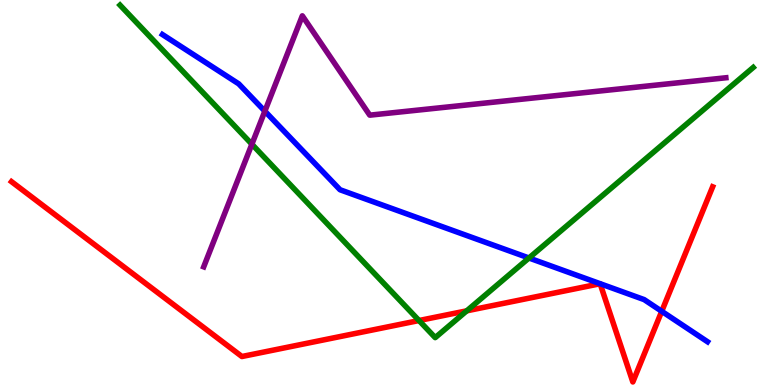[{'lines': ['blue', 'red'], 'intersections': [{'x': 8.54, 'y': 1.91}]}, {'lines': ['green', 'red'], 'intersections': [{'x': 5.41, 'y': 1.67}, {'x': 6.02, 'y': 1.93}]}, {'lines': ['purple', 'red'], 'intersections': []}, {'lines': ['blue', 'green'], 'intersections': [{'x': 6.83, 'y': 3.3}]}, {'lines': ['blue', 'purple'], 'intersections': [{'x': 3.42, 'y': 7.11}]}, {'lines': ['green', 'purple'], 'intersections': [{'x': 3.25, 'y': 6.25}]}]